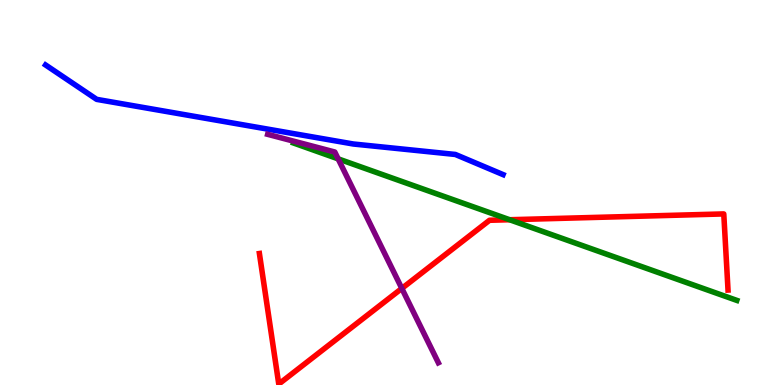[{'lines': ['blue', 'red'], 'intersections': []}, {'lines': ['green', 'red'], 'intersections': [{'x': 6.58, 'y': 4.29}]}, {'lines': ['purple', 'red'], 'intersections': [{'x': 5.18, 'y': 2.51}]}, {'lines': ['blue', 'green'], 'intersections': []}, {'lines': ['blue', 'purple'], 'intersections': []}, {'lines': ['green', 'purple'], 'intersections': [{'x': 4.36, 'y': 5.87}]}]